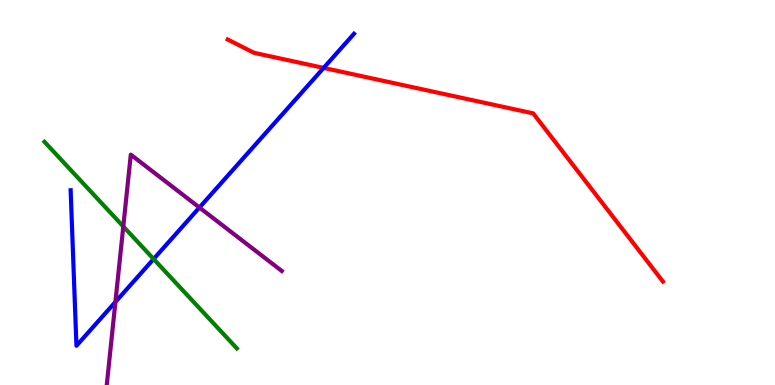[{'lines': ['blue', 'red'], 'intersections': [{'x': 4.18, 'y': 8.24}]}, {'lines': ['green', 'red'], 'intersections': []}, {'lines': ['purple', 'red'], 'intersections': []}, {'lines': ['blue', 'green'], 'intersections': [{'x': 1.98, 'y': 3.27}]}, {'lines': ['blue', 'purple'], 'intersections': [{'x': 1.49, 'y': 2.16}, {'x': 2.57, 'y': 4.61}]}, {'lines': ['green', 'purple'], 'intersections': [{'x': 1.59, 'y': 4.12}]}]